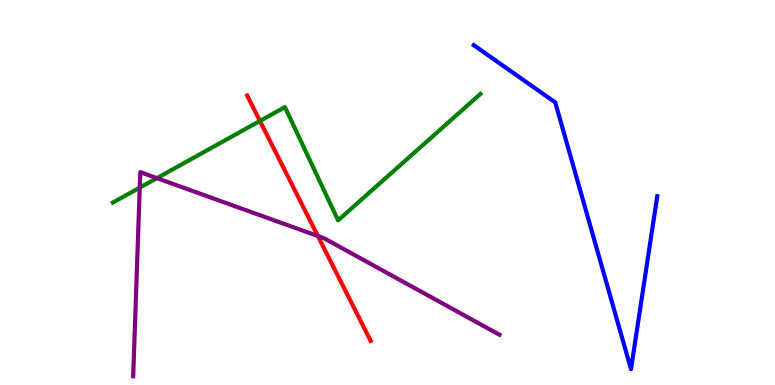[{'lines': ['blue', 'red'], 'intersections': []}, {'lines': ['green', 'red'], 'intersections': [{'x': 3.35, 'y': 6.86}]}, {'lines': ['purple', 'red'], 'intersections': [{'x': 4.1, 'y': 3.87}]}, {'lines': ['blue', 'green'], 'intersections': []}, {'lines': ['blue', 'purple'], 'intersections': []}, {'lines': ['green', 'purple'], 'intersections': [{'x': 1.8, 'y': 5.13}, {'x': 2.02, 'y': 5.37}]}]